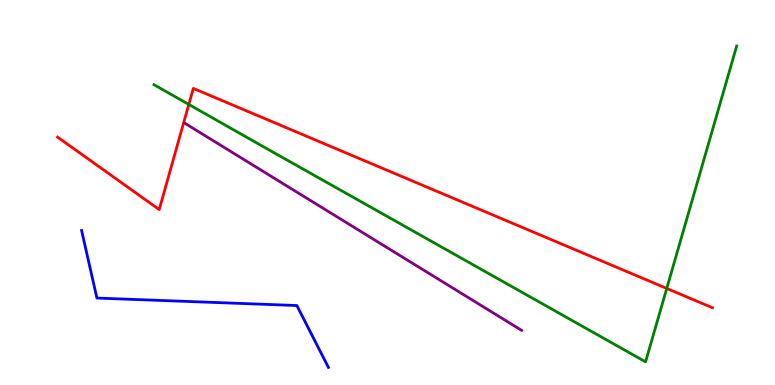[{'lines': ['blue', 'red'], 'intersections': []}, {'lines': ['green', 'red'], 'intersections': [{'x': 2.44, 'y': 7.29}, {'x': 8.6, 'y': 2.51}]}, {'lines': ['purple', 'red'], 'intersections': []}, {'lines': ['blue', 'green'], 'intersections': []}, {'lines': ['blue', 'purple'], 'intersections': []}, {'lines': ['green', 'purple'], 'intersections': []}]